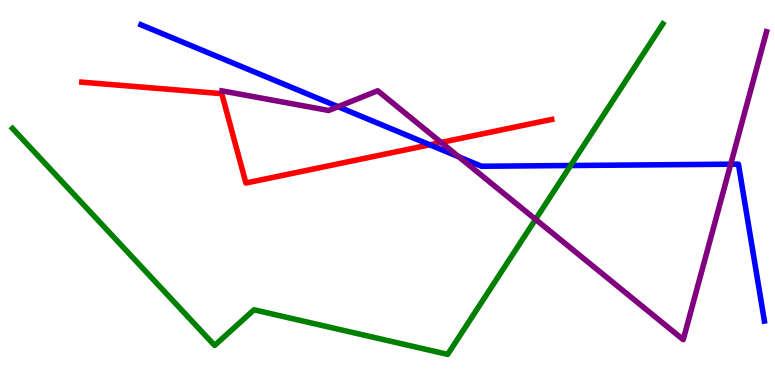[{'lines': ['blue', 'red'], 'intersections': [{'x': 5.55, 'y': 6.24}]}, {'lines': ['green', 'red'], 'intersections': []}, {'lines': ['purple', 'red'], 'intersections': [{'x': 5.69, 'y': 6.3}]}, {'lines': ['blue', 'green'], 'intersections': [{'x': 7.36, 'y': 5.7}]}, {'lines': ['blue', 'purple'], 'intersections': [{'x': 4.36, 'y': 7.23}, {'x': 5.92, 'y': 5.93}, {'x': 9.43, 'y': 5.74}]}, {'lines': ['green', 'purple'], 'intersections': [{'x': 6.91, 'y': 4.3}]}]